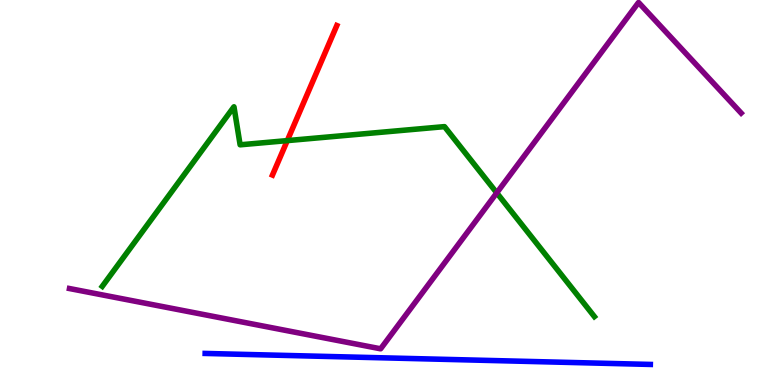[{'lines': ['blue', 'red'], 'intersections': []}, {'lines': ['green', 'red'], 'intersections': [{'x': 3.71, 'y': 6.35}]}, {'lines': ['purple', 'red'], 'intersections': []}, {'lines': ['blue', 'green'], 'intersections': []}, {'lines': ['blue', 'purple'], 'intersections': []}, {'lines': ['green', 'purple'], 'intersections': [{'x': 6.41, 'y': 4.99}]}]